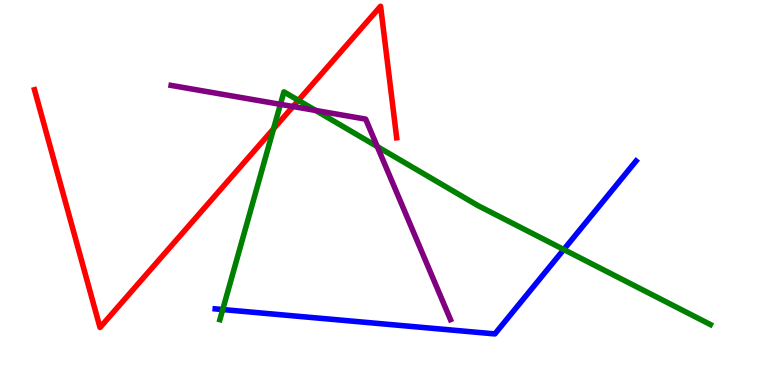[{'lines': ['blue', 'red'], 'intersections': []}, {'lines': ['green', 'red'], 'intersections': [{'x': 3.53, 'y': 6.65}, {'x': 3.85, 'y': 7.39}]}, {'lines': ['purple', 'red'], 'intersections': [{'x': 3.78, 'y': 7.23}]}, {'lines': ['blue', 'green'], 'intersections': [{'x': 2.87, 'y': 1.96}, {'x': 7.27, 'y': 3.52}]}, {'lines': ['blue', 'purple'], 'intersections': []}, {'lines': ['green', 'purple'], 'intersections': [{'x': 3.62, 'y': 7.29}, {'x': 4.07, 'y': 7.13}, {'x': 4.87, 'y': 6.19}]}]